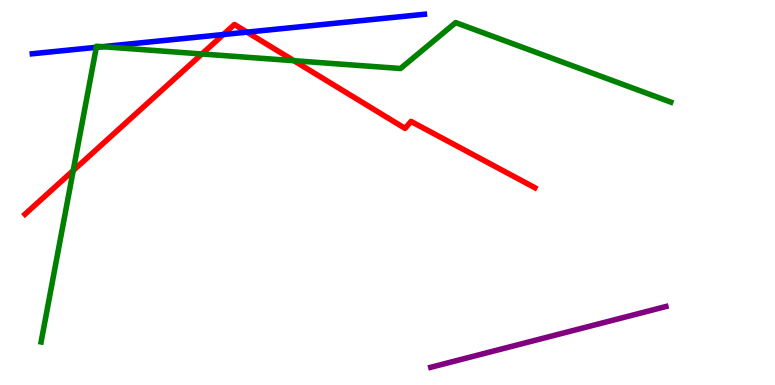[{'lines': ['blue', 'red'], 'intersections': [{'x': 2.88, 'y': 9.1}, {'x': 3.19, 'y': 9.17}]}, {'lines': ['green', 'red'], 'intersections': [{'x': 0.945, 'y': 5.57}, {'x': 2.61, 'y': 8.6}, {'x': 3.79, 'y': 8.42}]}, {'lines': ['purple', 'red'], 'intersections': []}, {'lines': ['blue', 'green'], 'intersections': [{'x': 1.24, 'y': 8.77}, {'x': 1.32, 'y': 8.79}]}, {'lines': ['blue', 'purple'], 'intersections': []}, {'lines': ['green', 'purple'], 'intersections': []}]